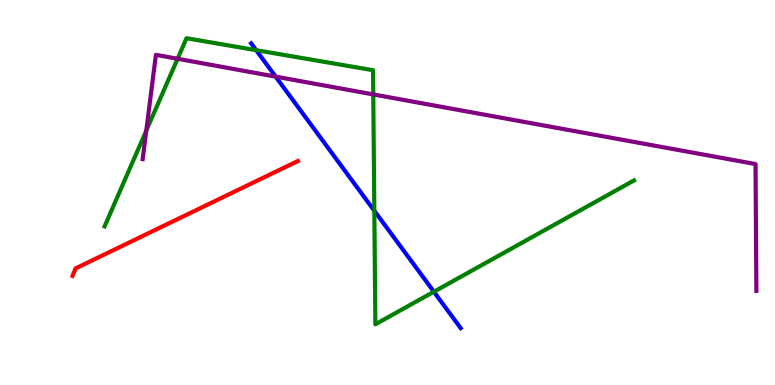[{'lines': ['blue', 'red'], 'intersections': []}, {'lines': ['green', 'red'], 'intersections': []}, {'lines': ['purple', 'red'], 'intersections': []}, {'lines': ['blue', 'green'], 'intersections': [{'x': 3.31, 'y': 8.7}, {'x': 4.83, 'y': 4.53}, {'x': 5.6, 'y': 2.42}]}, {'lines': ['blue', 'purple'], 'intersections': [{'x': 3.56, 'y': 8.01}]}, {'lines': ['green', 'purple'], 'intersections': [{'x': 1.89, 'y': 6.61}, {'x': 2.29, 'y': 8.47}, {'x': 4.82, 'y': 7.55}]}]